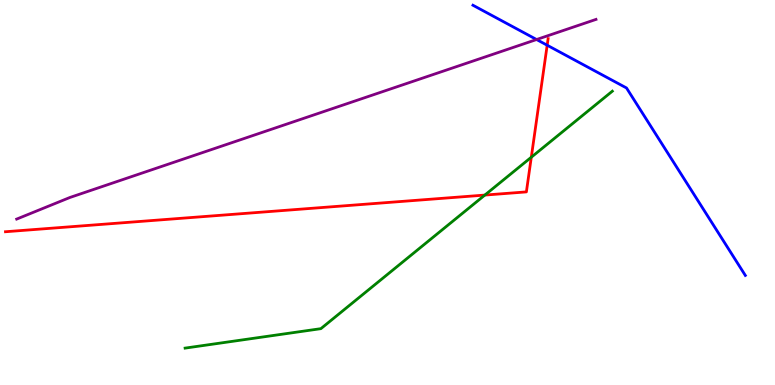[{'lines': ['blue', 'red'], 'intersections': [{'x': 7.06, 'y': 8.83}]}, {'lines': ['green', 'red'], 'intersections': [{'x': 6.26, 'y': 4.93}, {'x': 6.86, 'y': 5.92}]}, {'lines': ['purple', 'red'], 'intersections': []}, {'lines': ['blue', 'green'], 'intersections': []}, {'lines': ['blue', 'purple'], 'intersections': [{'x': 6.92, 'y': 8.97}]}, {'lines': ['green', 'purple'], 'intersections': []}]